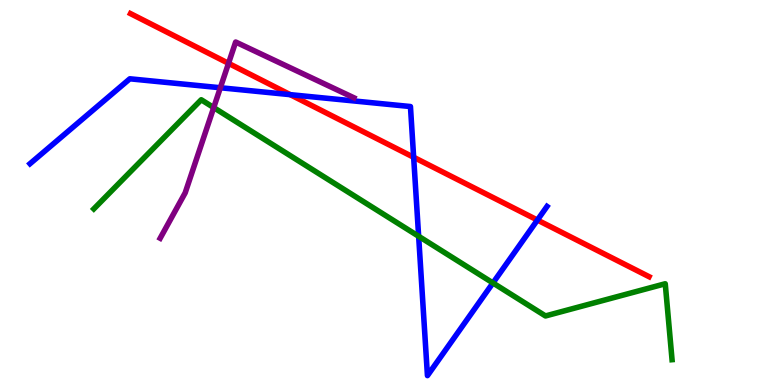[{'lines': ['blue', 'red'], 'intersections': [{'x': 3.75, 'y': 7.54}, {'x': 5.34, 'y': 5.92}, {'x': 6.93, 'y': 4.28}]}, {'lines': ['green', 'red'], 'intersections': []}, {'lines': ['purple', 'red'], 'intersections': [{'x': 2.95, 'y': 8.35}]}, {'lines': ['blue', 'green'], 'intersections': [{'x': 5.4, 'y': 3.86}, {'x': 6.36, 'y': 2.65}]}, {'lines': ['blue', 'purple'], 'intersections': [{'x': 2.84, 'y': 7.72}]}, {'lines': ['green', 'purple'], 'intersections': [{'x': 2.76, 'y': 7.21}]}]